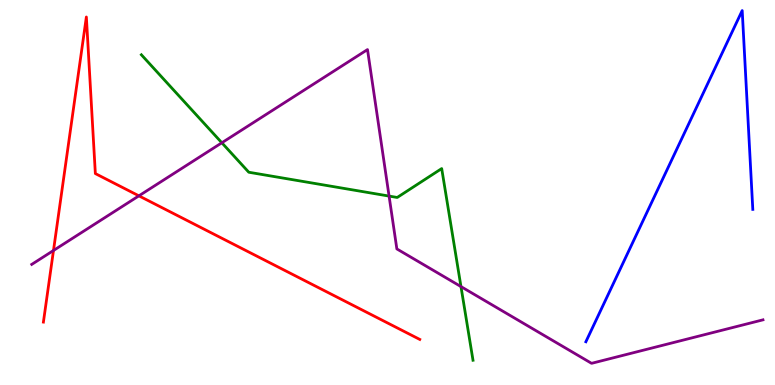[{'lines': ['blue', 'red'], 'intersections': []}, {'lines': ['green', 'red'], 'intersections': []}, {'lines': ['purple', 'red'], 'intersections': [{'x': 0.69, 'y': 3.49}, {'x': 1.79, 'y': 4.91}]}, {'lines': ['blue', 'green'], 'intersections': []}, {'lines': ['blue', 'purple'], 'intersections': []}, {'lines': ['green', 'purple'], 'intersections': [{'x': 2.86, 'y': 6.29}, {'x': 5.02, 'y': 4.91}, {'x': 5.95, 'y': 2.56}]}]